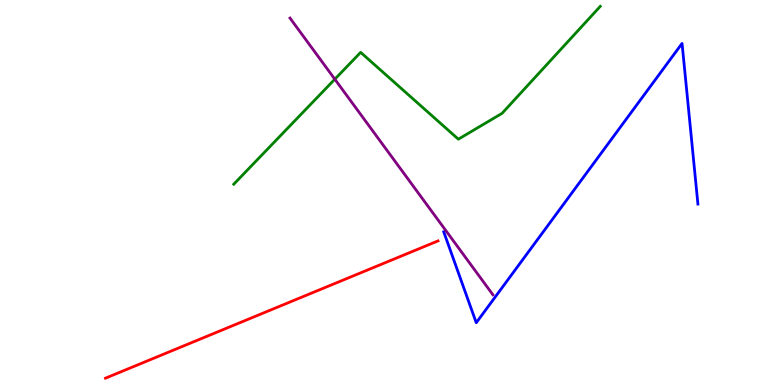[{'lines': ['blue', 'red'], 'intersections': []}, {'lines': ['green', 'red'], 'intersections': []}, {'lines': ['purple', 'red'], 'intersections': []}, {'lines': ['blue', 'green'], 'intersections': []}, {'lines': ['blue', 'purple'], 'intersections': []}, {'lines': ['green', 'purple'], 'intersections': [{'x': 4.32, 'y': 7.94}]}]